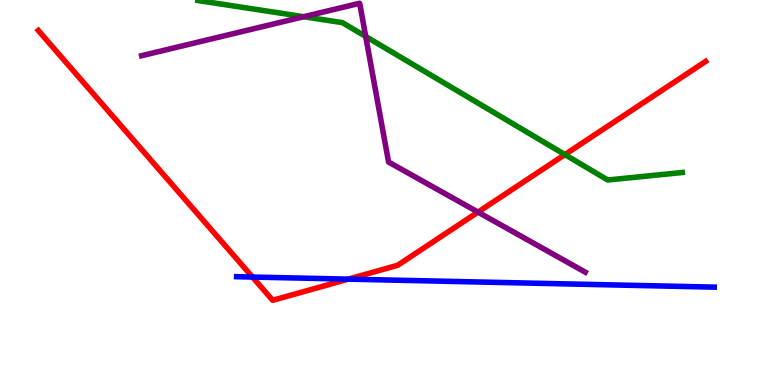[{'lines': ['blue', 'red'], 'intersections': [{'x': 3.26, 'y': 2.8}, {'x': 4.49, 'y': 2.75}]}, {'lines': ['green', 'red'], 'intersections': [{'x': 7.29, 'y': 5.98}]}, {'lines': ['purple', 'red'], 'intersections': [{'x': 6.17, 'y': 4.49}]}, {'lines': ['blue', 'green'], 'intersections': []}, {'lines': ['blue', 'purple'], 'intersections': []}, {'lines': ['green', 'purple'], 'intersections': [{'x': 3.92, 'y': 9.57}, {'x': 4.72, 'y': 9.05}]}]